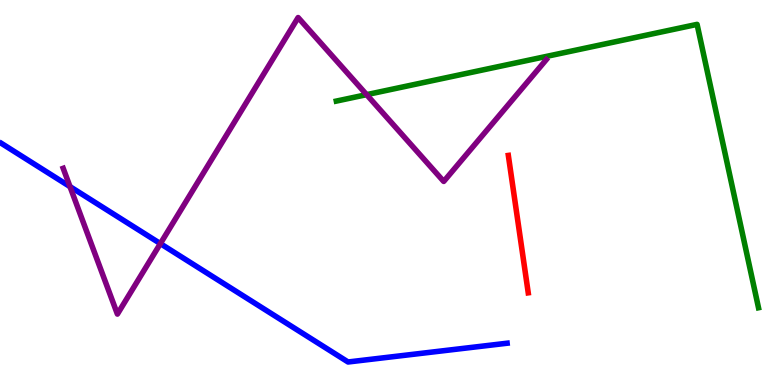[{'lines': ['blue', 'red'], 'intersections': []}, {'lines': ['green', 'red'], 'intersections': []}, {'lines': ['purple', 'red'], 'intersections': []}, {'lines': ['blue', 'green'], 'intersections': []}, {'lines': ['blue', 'purple'], 'intersections': [{'x': 0.903, 'y': 5.15}, {'x': 2.07, 'y': 3.67}]}, {'lines': ['green', 'purple'], 'intersections': [{'x': 4.73, 'y': 7.54}]}]